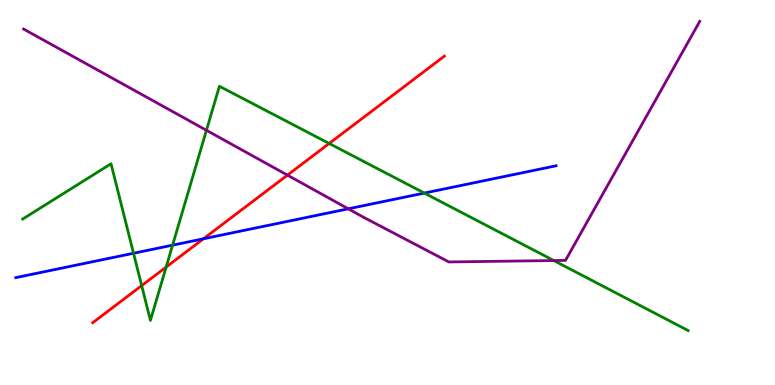[{'lines': ['blue', 'red'], 'intersections': [{'x': 2.63, 'y': 3.8}]}, {'lines': ['green', 'red'], 'intersections': [{'x': 1.83, 'y': 2.58}, {'x': 2.14, 'y': 3.06}, {'x': 4.25, 'y': 6.27}]}, {'lines': ['purple', 'red'], 'intersections': [{'x': 3.71, 'y': 5.45}]}, {'lines': ['blue', 'green'], 'intersections': [{'x': 1.72, 'y': 3.42}, {'x': 2.23, 'y': 3.63}, {'x': 5.48, 'y': 4.99}]}, {'lines': ['blue', 'purple'], 'intersections': [{'x': 4.49, 'y': 4.58}]}, {'lines': ['green', 'purple'], 'intersections': [{'x': 2.66, 'y': 6.62}, {'x': 7.15, 'y': 3.23}]}]